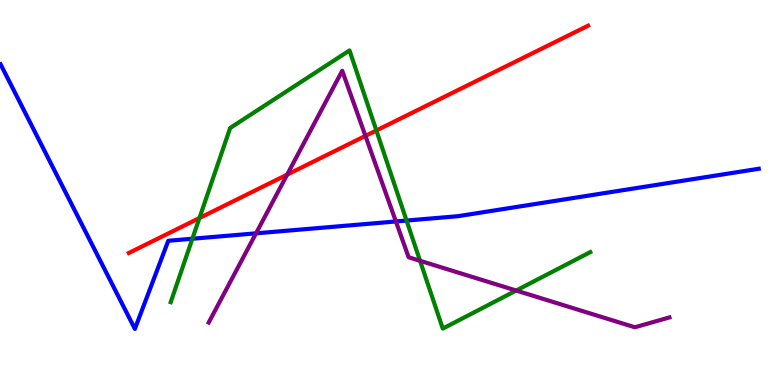[{'lines': ['blue', 'red'], 'intersections': []}, {'lines': ['green', 'red'], 'intersections': [{'x': 2.57, 'y': 4.34}, {'x': 4.86, 'y': 6.61}]}, {'lines': ['purple', 'red'], 'intersections': [{'x': 3.71, 'y': 5.46}, {'x': 4.72, 'y': 6.47}]}, {'lines': ['blue', 'green'], 'intersections': [{'x': 2.48, 'y': 3.8}, {'x': 5.25, 'y': 4.27}]}, {'lines': ['blue', 'purple'], 'intersections': [{'x': 3.3, 'y': 3.94}, {'x': 5.11, 'y': 4.25}]}, {'lines': ['green', 'purple'], 'intersections': [{'x': 5.42, 'y': 3.23}, {'x': 6.66, 'y': 2.45}]}]